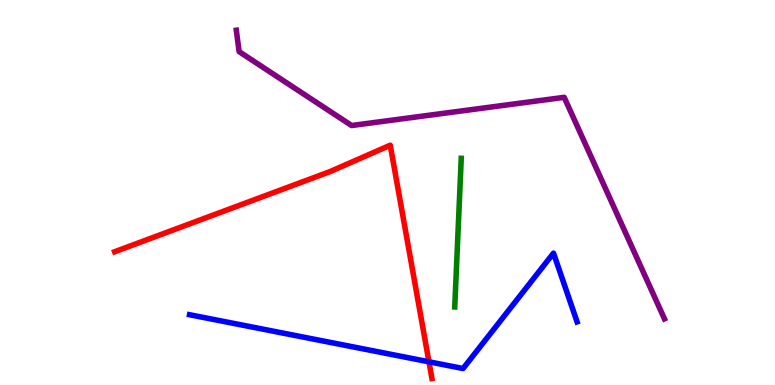[{'lines': ['blue', 'red'], 'intersections': [{'x': 5.53, 'y': 0.602}]}, {'lines': ['green', 'red'], 'intersections': []}, {'lines': ['purple', 'red'], 'intersections': []}, {'lines': ['blue', 'green'], 'intersections': []}, {'lines': ['blue', 'purple'], 'intersections': []}, {'lines': ['green', 'purple'], 'intersections': []}]